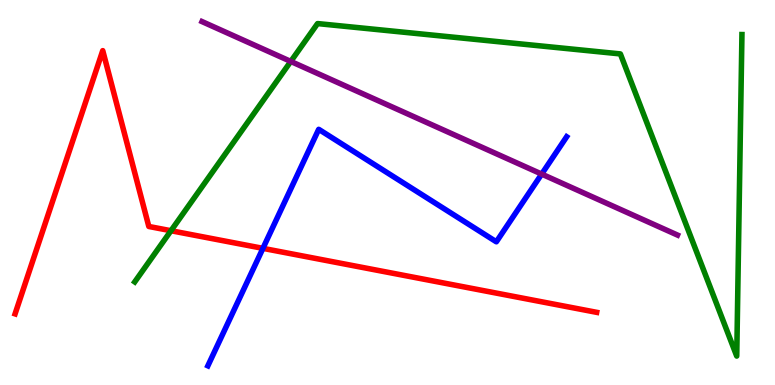[{'lines': ['blue', 'red'], 'intersections': [{'x': 3.39, 'y': 3.55}]}, {'lines': ['green', 'red'], 'intersections': [{'x': 2.21, 'y': 4.01}]}, {'lines': ['purple', 'red'], 'intersections': []}, {'lines': ['blue', 'green'], 'intersections': []}, {'lines': ['blue', 'purple'], 'intersections': [{'x': 6.99, 'y': 5.48}]}, {'lines': ['green', 'purple'], 'intersections': [{'x': 3.75, 'y': 8.4}]}]